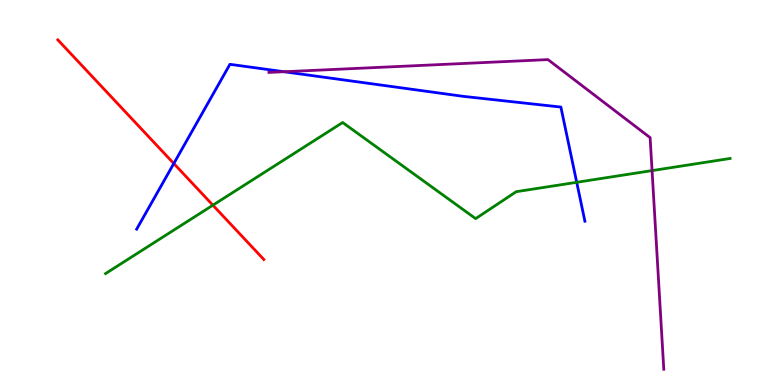[{'lines': ['blue', 'red'], 'intersections': [{'x': 2.24, 'y': 5.75}]}, {'lines': ['green', 'red'], 'intersections': [{'x': 2.75, 'y': 4.67}]}, {'lines': ['purple', 'red'], 'intersections': []}, {'lines': ['blue', 'green'], 'intersections': [{'x': 7.44, 'y': 5.26}]}, {'lines': ['blue', 'purple'], 'intersections': [{'x': 3.66, 'y': 8.14}]}, {'lines': ['green', 'purple'], 'intersections': [{'x': 8.41, 'y': 5.57}]}]